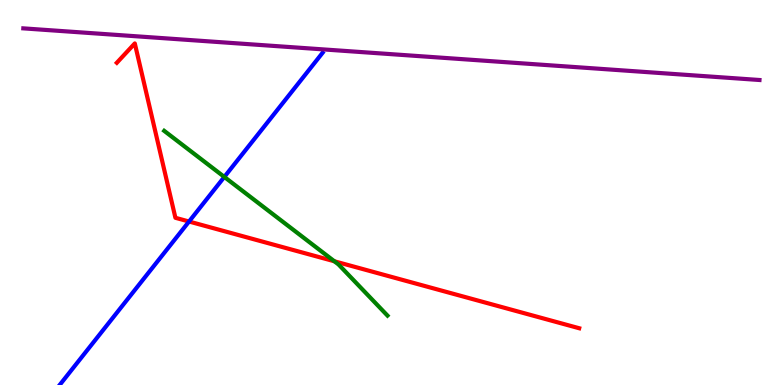[{'lines': ['blue', 'red'], 'intersections': [{'x': 2.44, 'y': 4.25}]}, {'lines': ['green', 'red'], 'intersections': [{'x': 4.31, 'y': 3.21}]}, {'lines': ['purple', 'red'], 'intersections': []}, {'lines': ['blue', 'green'], 'intersections': [{'x': 2.89, 'y': 5.4}]}, {'lines': ['blue', 'purple'], 'intersections': []}, {'lines': ['green', 'purple'], 'intersections': []}]